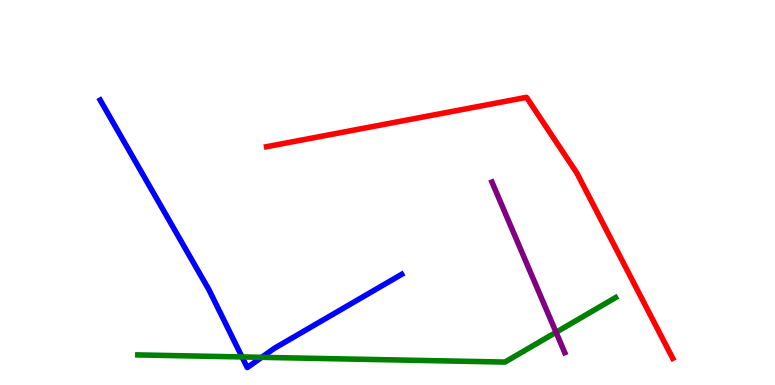[{'lines': ['blue', 'red'], 'intersections': []}, {'lines': ['green', 'red'], 'intersections': []}, {'lines': ['purple', 'red'], 'intersections': []}, {'lines': ['blue', 'green'], 'intersections': [{'x': 3.12, 'y': 0.729}, {'x': 3.38, 'y': 0.719}]}, {'lines': ['blue', 'purple'], 'intersections': []}, {'lines': ['green', 'purple'], 'intersections': [{'x': 7.17, 'y': 1.37}]}]